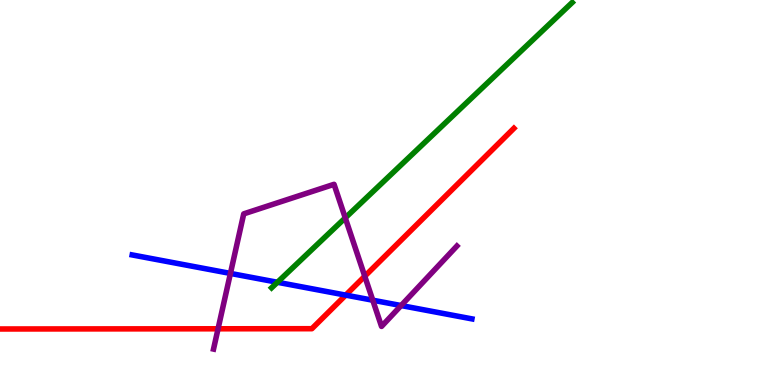[{'lines': ['blue', 'red'], 'intersections': [{'x': 4.46, 'y': 2.33}]}, {'lines': ['green', 'red'], 'intersections': []}, {'lines': ['purple', 'red'], 'intersections': [{'x': 2.81, 'y': 1.46}, {'x': 4.71, 'y': 2.82}]}, {'lines': ['blue', 'green'], 'intersections': [{'x': 3.58, 'y': 2.67}]}, {'lines': ['blue', 'purple'], 'intersections': [{'x': 2.97, 'y': 2.9}, {'x': 4.81, 'y': 2.2}, {'x': 5.18, 'y': 2.06}]}, {'lines': ['green', 'purple'], 'intersections': [{'x': 4.46, 'y': 4.34}]}]